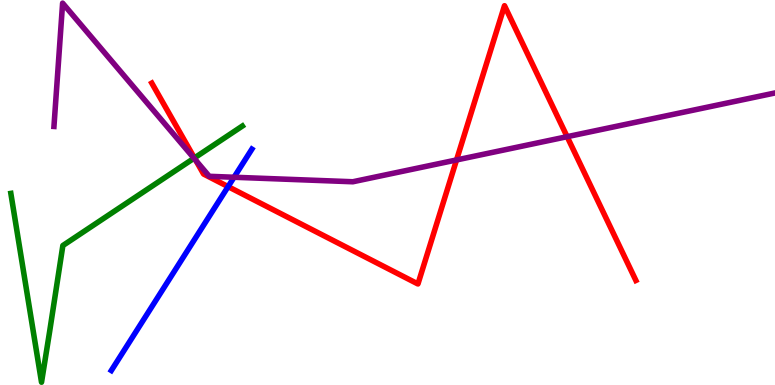[{'lines': ['blue', 'red'], 'intersections': [{'x': 2.94, 'y': 5.15}]}, {'lines': ['green', 'red'], 'intersections': [{'x': 2.51, 'y': 5.9}]}, {'lines': ['purple', 'red'], 'intersections': [{'x': 2.53, 'y': 5.83}, {'x': 5.89, 'y': 5.85}, {'x': 7.32, 'y': 6.45}]}, {'lines': ['blue', 'green'], 'intersections': []}, {'lines': ['blue', 'purple'], 'intersections': [{'x': 3.02, 'y': 5.4}]}, {'lines': ['green', 'purple'], 'intersections': [{'x': 2.5, 'y': 5.89}]}]